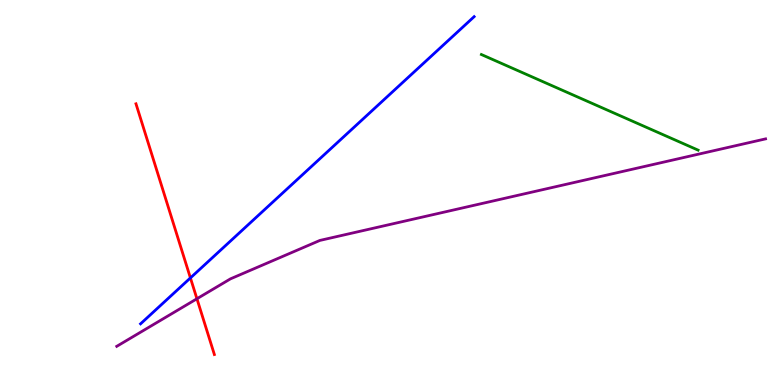[{'lines': ['blue', 'red'], 'intersections': [{'x': 2.46, 'y': 2.78}]}, {'lines': ['green', 'red'], 'intersections': []}, {'lines': ['purple', 'red'], 'intersections': [{'x': 2.54, 'y': 2.24}]}, {'lines': ['blue', 'green'], 'intersections': []}, {'lines': ['blue', 'purple'], 'intersections': []}, {'lines': ['green', 'purple'], 'intersections': []}]